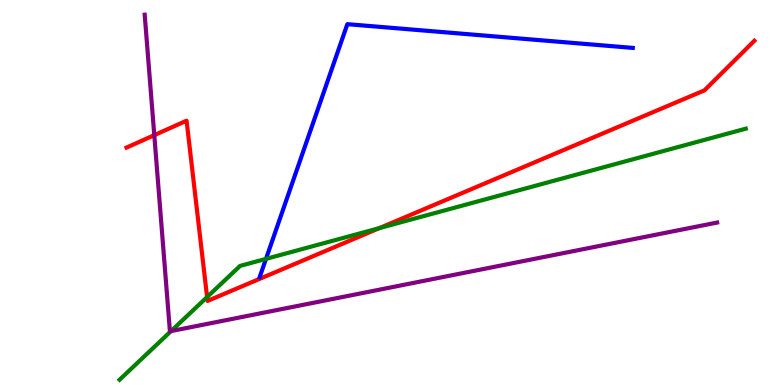[{'lines': ['blue', 'red'], 'intersections': []}, {'lines': ['green', 'red'], 'intersections': [{'x': 2.67, 'y': 2.28}, {'x': 4.9, 'y': 4.08}]}, {'lines': ['purple', 'red'], 'intersections': [{'x': 1.99, 'y': 6.49}]}, {'lines': ['blue', 'green'], 'intersections': [{'x': 3.43, 'y': 3.28}]}, {'lines': ['blue', 'purple'], 'intersections': []}, {'lines': ['green', 'purple'], 'intersections': [{'x': 2.21, 'y': 1.4}]}]